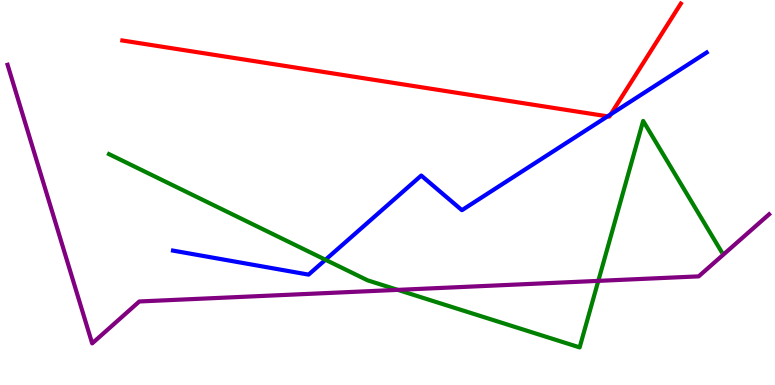[{'lines': ['blue', 'red'], 'intersections': [{'x': 7.84, 'y': 6.98}, {'x': 7.88, 'y': 7.03}]}, {'lines': ['green', 'red'], 'intersections': []}, {'lines': ['purple', 'red'], 'intersections': []}, {'lines': ['blue', 'green'], 'intersections': [{'x': 4.2, 'y': 3.25}]}, {'lines': ['blue', 'purple'], 'intersections': []}, {'lines': ['green', 'purple'], 'intersections': [{'x': 5.13, 'y': 2.47}, {'x': 7.72, 'y': 2.7}]}]